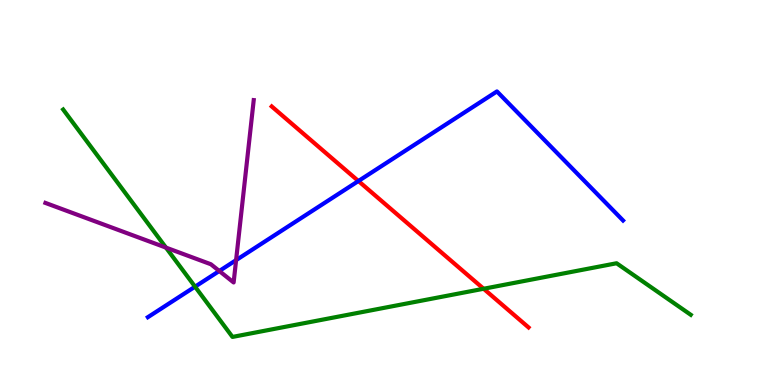[{'lines': ['blue', 'red'], 'intersections': [{'x': 4.62, 'y': 5.3}]}, {'lines': ['green', 'red'], 'intersections': [{'x': 6.24, 'y': 2.5}]}, {'lines': ['purple', 'red'], 'intersections': []}, {'lines': ['blue', 'green'], 'intersections': [{'x': 2.52, 'y': 2.55}]}, {'lines': ['blue', 'purple'], 'intersections': [{'x': 2.83, 'y': 2.96}, {'x': 3.05, 'y': 3.24}]}, {'lines': ['green', 'purple'], 'intersections': [{'x': 2.14, 'y': 3.57}]}]